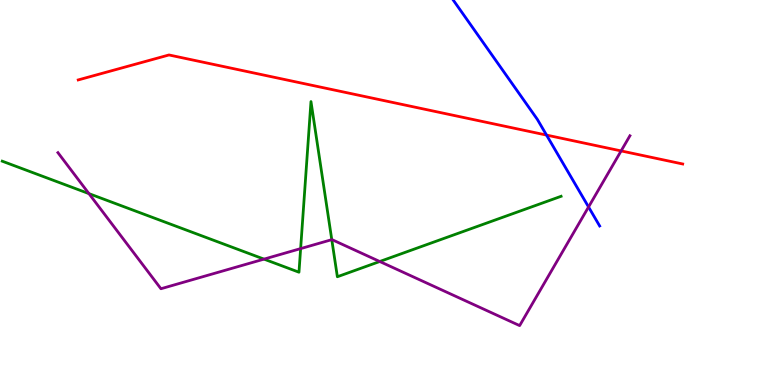[{'lines': ['blue', 'red'], 'intersections': [{'x': 7.05, 'y': 6.49}]}, {'lines': ['green', 'red'], 'intersections': []}, {'lines': ['purple', 'red'], 'intersections': [{'x': 8.01, 'y': 6.08}]}, {'lines': ['blue', 'green'], 'intersections': []}, {'lines': ['blue', 'purple'], 'intersections': [{'x': 7.59, 'y': 4.62}]}, {'lines': ['green', 'purple'], 'intersections': [{'x': 1.15, 'y': 4.97}, {'x': 3.41, 'y': 3.27}, {'x': 3.88, 'y': 3.54}, {'x': 4.28, 'y': 3.77}, {'x': 4.9, 'y': 3.21}]}]